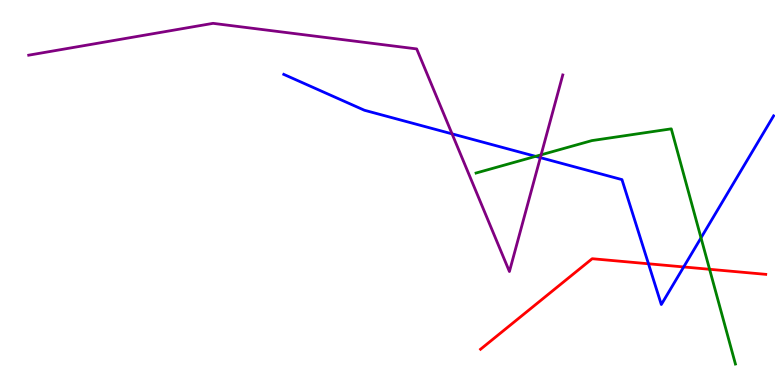[{'lines': ['blue', 'red'], 'intersections': [{'x': 8.37, 'y': 3.15}, {'x': 8.82, 'y': 3.07}]}, {'lines': ['green', 'red'], 'intersections': [{'x': 9.16, 'y': 3.01}]}, {'lines': ['purple', 'red'], 'intersections': []}, {'lines': ['blue', 'green'], 'intersections': [{'x': 6.91, 'y': 5.94}, {'x': 9.05, 'y': 3.82}]}, {'lines': ['blue', 'purple'], 'intersections': [{'x': 5.83, 'y': 6.52}, {'x': 6.97, 'y': 5.91}]}, {'lines': ['green', 'purple'], 'intersections': [{'x': 6.98, 'y': 5.98}]}]